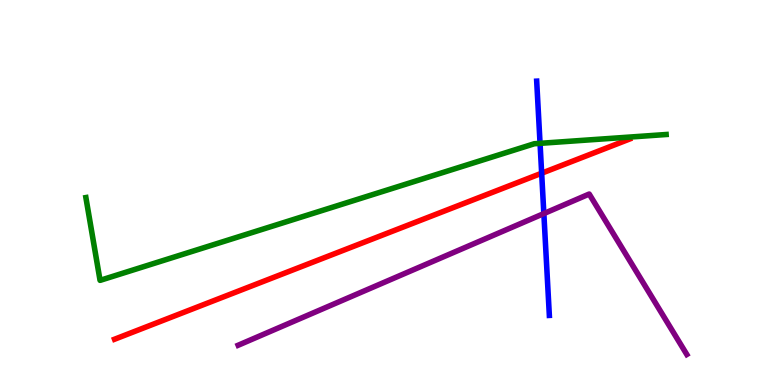[{'lines': ['blue', 'red'], 'intersections': [{'x': 6.99, 'y': 5.5}]}, {'lines': ['green', 'red'], 'intersections': []}, {'lines': ['purple', 'red'], 'intersections': []}, {'lines': ['blue', 'green'], 'intersections': [{'x': 6.97, 'y': 6.28}]}, {'lines': ['blue', 'purple'], 'intersections': [{'x': 7.02, 'y': 4.45}]}, {'lines': ['green', 'purple'], 'intersections': []}]